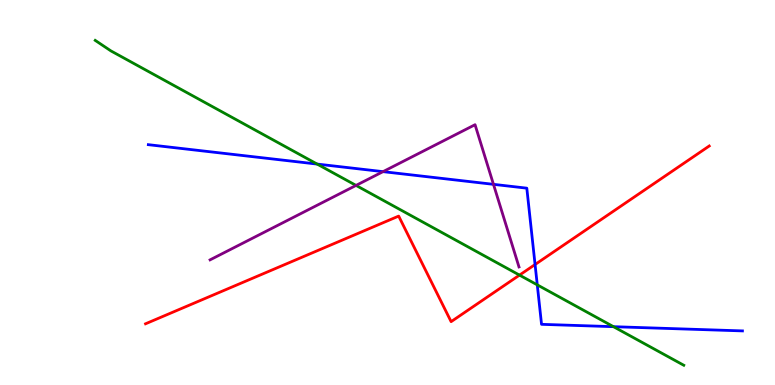[{'lines': ['blue', 'red'], 'intersections': [{'x': 6.9, 'y': 3.13}]}, {'lines': ['green', 'red'], 'intersections': [{'x': 6.7, 'y': 2.85}]}, {'lines': ['purple', 'red'], 'intersections': []}, {'lines': ['blue', 'green'], 'intersections': [{'x': 4.09, 'y': 5.74}, {'x': 6.93, 'y': 2.6}, {'x': 7.92, 'y': 1.51}]}, {'lines': ['blue', 'purple'], 'intersections': [{'x': 4.94, 'y': 5.54}, {'x': 6.37, 'y': 5.21}]}, {'lines': ['green', 'purple'], 'intersections': [{'x': 4.59, 'y': 5.18}]}]